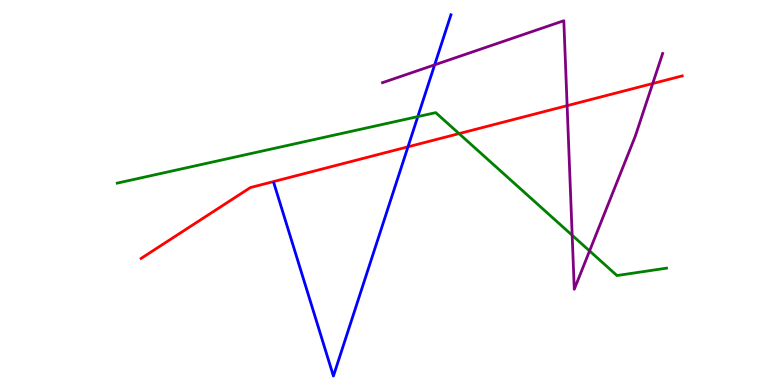[{'lines': ['blue', 'red'], 'intersections': [{'x': 5.26, 'y': 6.19}]}, {'lines': ['green', 'red'], 'intersections': [{'x': 5.92, 'y': 6.53}]}, {'lines': ['purple', 'red'], 'intersections': [{'x': 7.32, 'y': 7.26}, {'x': 8.42, 'y': 7.83}]}, {'lines': ['blue', 'green'], 'intersections': [{'x': 5.39, 'y': 6.97}]}, {'lines': ['blue', 'purple'], 'intersections': [{'x': 5.61, 'y': 8.32}]}, {'lines': ['green', 'purple'], 'intersections': [{'x': 7.38, 'y': 3.89}, {'x': 7.61, 'y': 3.48}]}]